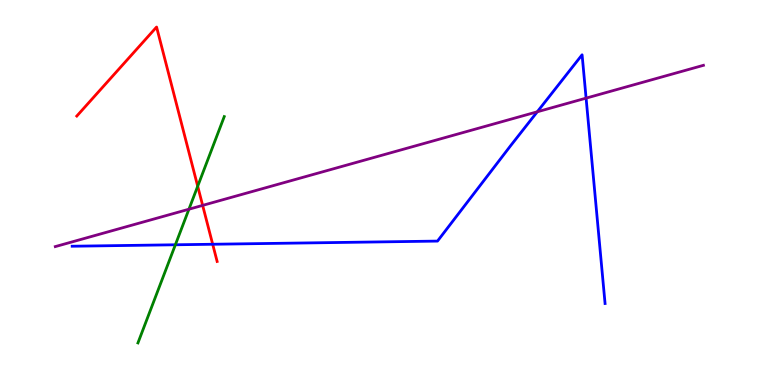[{'lines': ['blue', 'red'], 'intersections': [{'x': 2.74, 'y': 3.66}]}, {'lines': ['green', 'red'], 'intersections': [{'x': 2.55, 'y': 5.16}]}, {'lines': ['purple', 'red'], 'intersections': [{'x': 2.61, 'y': 4.67}]}, {'lines': ['blue', 'green'], 'intersections': [{'x': 2.26, 'y': 3.64}]}, {'lines': ['blue', 'purple'], 'intersections': [{'x': 6.93, 'y': 7.1}, {'x': 7.56, 'y': 7.45}]}, {'lines': ['green', 'purple'], 'intersections': [{'x': 2.44, 'y': 4.57}]}]